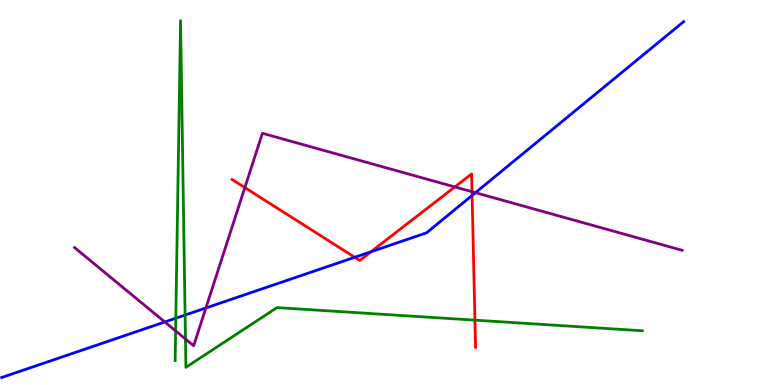[{'lines': ['blue', 'red'], 'intersections': [{'x': 4.58, 'y': 3.32}, {'x': 4.79, 'y': 3.46}, {'x': 6.09, 'y': 4.92}]}, {'lines': ['green', 'red'], 'intersections': [{'x': 6.13, 'y': 1.68}]}, {'lines': ['purple', 'red'], 'intersections': [{'x': 3.16, 'y': 5.13}, {'x': 5.87, 'y': 5.14}, {'x': 6.09, 'y': 5.02}]}, {'lines': ['blue', 'green'], 'intersections': [{'x': 2.27, 'y': 1.73}, {'x': 2.39, 'y': 1.82}]}, {'lines': ['blue', 'purple'], 'intersections': [{'x': 2.13, 'y': 1.64}, {'x': 2.66, 'y': 2.0}, {'x': 6.13, 'y': 5.0}]}, {'lines': ['green', 'purple'], 'intersections': [{'x': 2.27, 'y': 1.41}, {'x': 2.39, 'y': 1.19}]}]